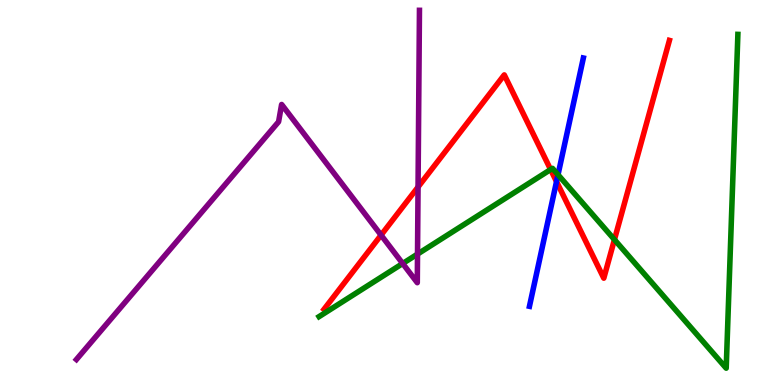[{'lines': ['blue', 'red'], 'intersections': [{'x': 7.18, 'y': 5.28}]}, {'lines': ['green', 'red'], 'intersections': [{'x': 7.1, 'y': 5.6}, {'x': 7.93, 'y': 3.78}]}, {'lines': ['purple', 'red'], 'intersections': [{'x': 4.92, 'y': 3.89}, {'x': 5.39, 'y': 5.14}]}, {'lines': ['blue', 'green'], 'intersections': [{'x': 7.2, 'y': 5.46}]}, {'lines': ['blue', 'purple'], 'intersections': []}, {'lines': ['green', 'purple'], 'intersections': [{'x': 5.2, 'y': 3.16}, {'x': 5.39, 'y': 3.4}]}]